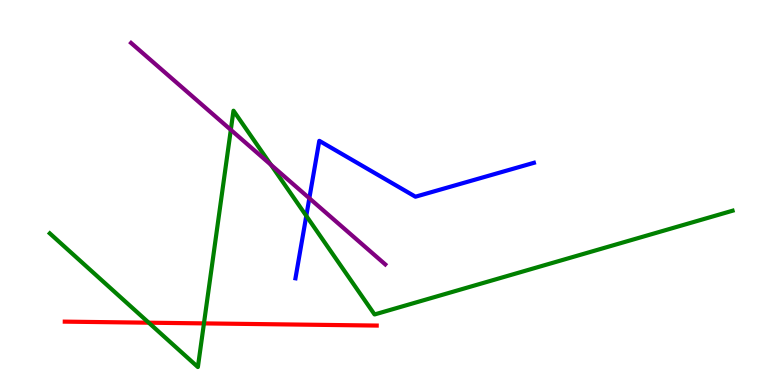[{'lines': ['blue', 'red'], 'intersections': []}, {'lines': ['green', 'red'], 'intersections': [{'x': 1.92, 'y': 1.62}, {'x': 2.63, 'y': 1.6}]}, {'lines': ['purple', 'red'], 'intersections': []}, {'lines': ['blue', 'green'], 'intersections': [{'x': 3.95, 'y': 4.39}]}, {'lines': ['blue', 'purple'], 'intersections': [{'x': 3.99, 'y': 4.85}]}, {'lines': ['green', 'purple'], 'intersections': [{'x': 2.98, 'y': 6.63}, {'x': 3.5, 'y': 5.72}]}]